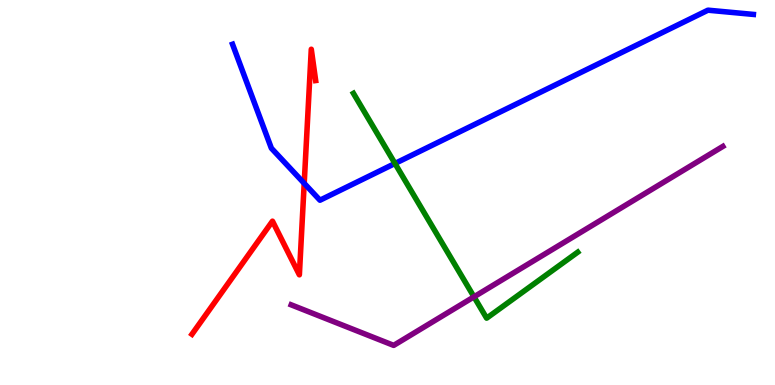[{'lines': ['blue', 'red'], 'intersections': [{'x': 3.93, 'y': 5.24}]}, {'lines': ['green', 'red'], 'intersections': []}, {'lines': ['purple', 'red'], 'intersections': []}, {'lines': ['blue', 'green'], 'intersections': [{'x': 5.1, 'y': 5.75}]}, {'lines': ['blue', 'purple'], 'intersections': []}, {'lines': ['green', 'purple'], 'intersections': [{'x': 6.12, 'y': 2.29}]}]